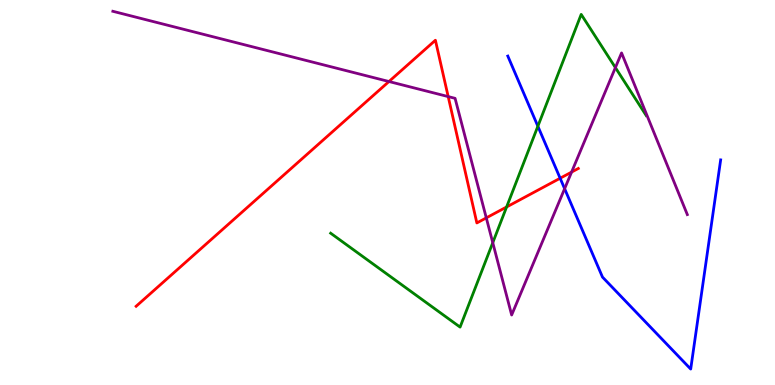[{'lines': ['blue', 'red'], 'intersections': [{'x': 7.23, 'y': 5.37}]}, {'lines': ['green', 'red'], 'intersections': [{'x': 6.54, 'y': 4.62}]}, {'lines': ['purple', 'red'], 'intersections': [{'x': 5.02, 'y': 7.88}, {'x': 5.78, 'y': 7.49}, {'x': 6.27, 'y': 4.34}, {'x': 7.38, 'y': 5.53}]}, {'lines': ['blue', 'green'], 'intersections': [{'x': 6.94, 'y': 6.72}]}, {'lines': ['blue', 'purple'], 'intersections': [{'x': 7.29, 'y': 5.1}]}, {'lines': ['green', 'purple'], 'intersections': [{'x': 6.36, 'y': 3.7}, {'x': 7.94, 'y': 8.24}]}]